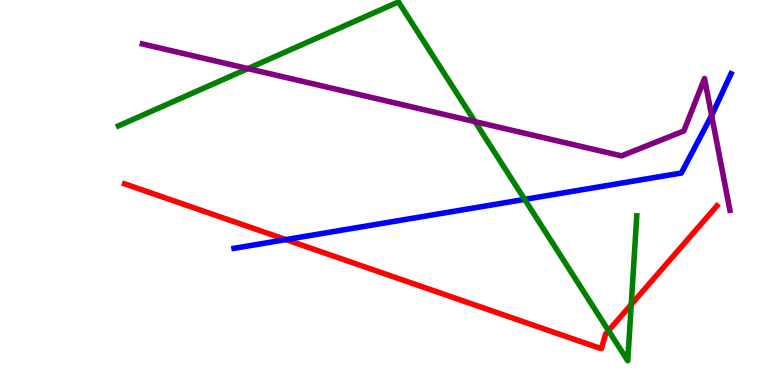[{'lines': ['blue', 'red'], 'intersections': [{'x': 3.69, 'y': 3.78}]}, {'lines': ['green', 'red'], 'intersections': [{'x': 7.85, 'y': 1.41}, {'x': 8.15, 'y': 2.09}]}, {'lines': ['purple', 'red'], 'intersections': []}, {'lines': ['blue', 'green'], 'intersections': [{'x': 6.77, 'y': 4.82}]}, {'lines': ['blue', 'purple'], 'intersections': [{'x': 9.18, 'y': 7.0}]}, {'lines': ['green', 'purple'], 'intersections': [{'x': 3.2, 'y': 8.22}, {'x': 6.13, 'y': 6.84}]}]